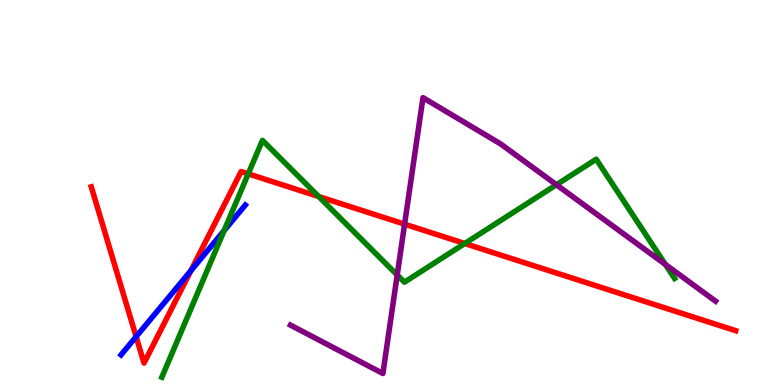[{'lines': ['blue', 'red'], 'intersections': [{'x': 1.76, 'y': 1.26}, {'x': 2.46, 'y': 2.97}]}, {'lines': ['green', 'red'], 'intersections': [{'x': 3.2, 'y': 5.48}, {'x': 4.11, 'y': 4.9}, {'x': 6.0, 'y': 3.68}]}, {'lines': ['purple', 'red'], 'intersections': [{'x': 5.22, 'y': 4.18}]}, {'lines': ['blue', 'green'], 'intersections': [{'x': 2.89, 'y': 4.01}]}, {'lines': ['blue', 'purple'], 'intersections': []}, {'lines': ['green', 'purple'], 'intersections': [{'x': 5.13, 'y': 2.86}, {'x': 7.18, 'y': 5.2}, {'x': 8.59, 'y': 3.13}]}]